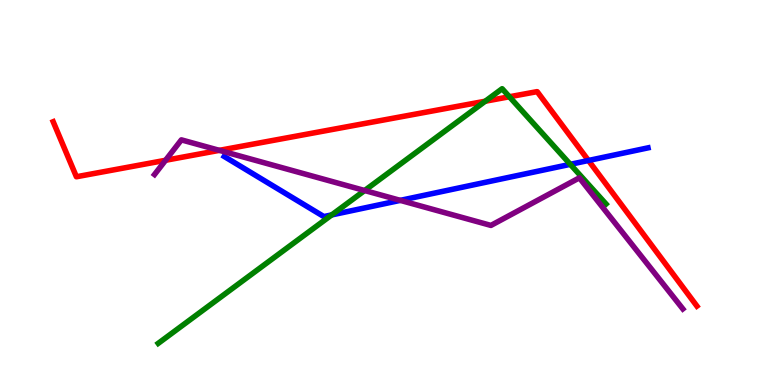[{'lines': ['blue', 'red'], 'intersections': [{'x': 7.59, 'y': 5.83}]}, {'lines': ['green', 'red'], 'intersections': [{'x': 6.26, 'y': 7.37}, {'x': 6.57, 'y': 7.49}]}, {'lines': ['purple', 'red'], 'intersections': [{'x': 2.14, 'y': 5.84}, {'x': 2.83, 'y': 6.09}]}, {'lines': ['blue', 'green'], 'intersections': [{'x': 4.28, 'y': 4.42}, {'x': 7.36, 'y': 5.73}]}, {'lines': ['blue', 'purple'], 'intersections': [{'x': 5.17, 'y': 4.8}]}, {'lines': ['green', 'purple'], 'intersections': [{'x': 4.71, 'y': 5.05}]}]